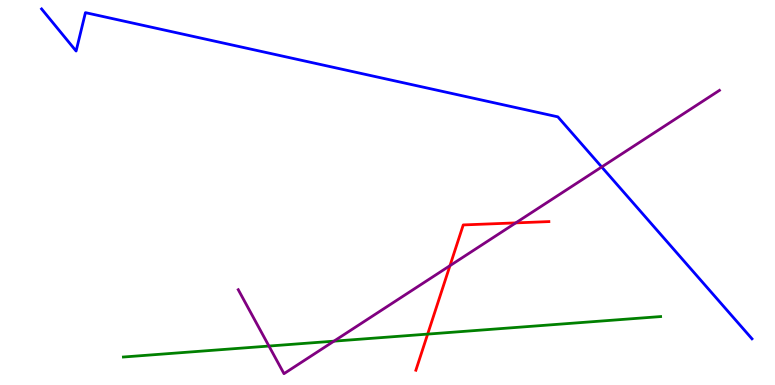[{'lines': ['blue', 'red'], 'intersections': []}, {'lines': ['green', 'red'], 'intersections': [{'x': 5.52, 'y': 1.32}]}, {'lines': ['purple', 'red'], 'intersections': [{'x': 5.81, 'y': 3.1}, {'x': 6.65, 'y': 4.21}]}, {'lines': ['blue', 'green'], 'intersections': []}, {'lines': ['blue', 'purple'], 'intersections': [{'x': 7.76, 'y': 5.66}]}, {'lines': ['green', 'purple'], 'intersections': [{'x': 3.47, 'y': 1.01}, {'x': 4.31, 'y': 1.14}]}]